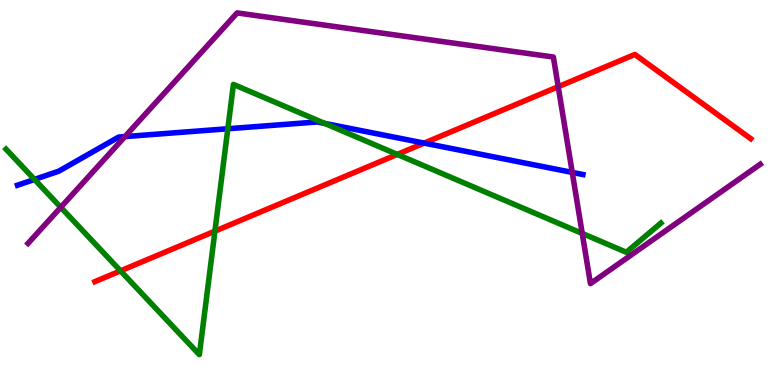[{'lines': ['blue', 'red'], 'intersections': [{'x': 5.47, 'y': 6.28}]}, {'lines': ['green', 'red'], 'intersections': [{'x': 1.56, 'y': 2.96}, {'x': 2.77, 'y': 4.0}, {'x': 5.13, 'y': 5.99}]}, {'lines': ['purple', 'red'], 'intersections': [{'x': 7.2, 'y': 7.75}]}, {'lines': ['blue', 'green'], 'intersections': [{'x': 0.445, 'y': 5.34}, {'x': 2.94, 'y': 6.66}, {'x': 4.19, 'y': 6.79}]}, {'lines': ['blue', 'purple'], 'intersections': [{'x': 1.61, 'y': 6.45}, {'x': 7.38, 'y': 5.52}]}, {'lines': ['green', 'purple'], 'intersections': [{'x': 0.784, 'y': 4.62}, {'x': 7.51, 'y': 3.94}]}]